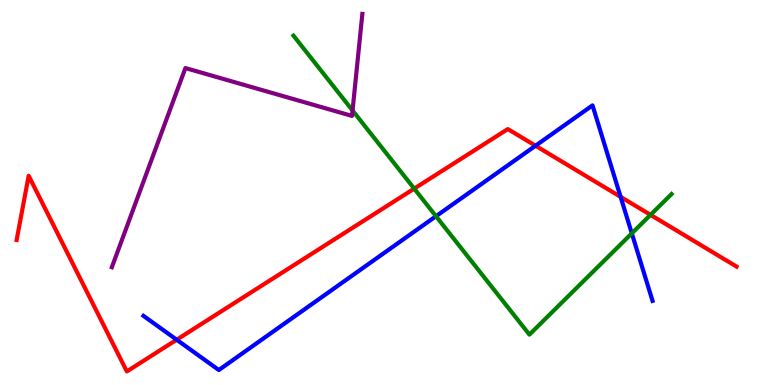[{'lines': ['blue', 'red'], 'intersections': [{'x': 2.28, 'y': 1.18}, {'x': 6.91, 'y': 6.21}, {'x': 8.01, 'y': 4.89}]}, {'lines': ['green', 'red'], 'intersections': [{'x': 5.34, 'y': 5.1}, {'x': 8.39, 'y': 4.42}]}, {'lines': ['purple', 'red'], 'intersections': []}, {'lines': ['blue', 'green'], 'intersections': [{'x': 5.63, 'y': 4.38}, {'x': 8.15, 'y': 3.94}]}, {'lines': ['blue', 'purple'], 'intersections': []}, {'lines': ['green', 'purple'], 'intersections': [{'x': 4.55, 'y': 7.13}]}]